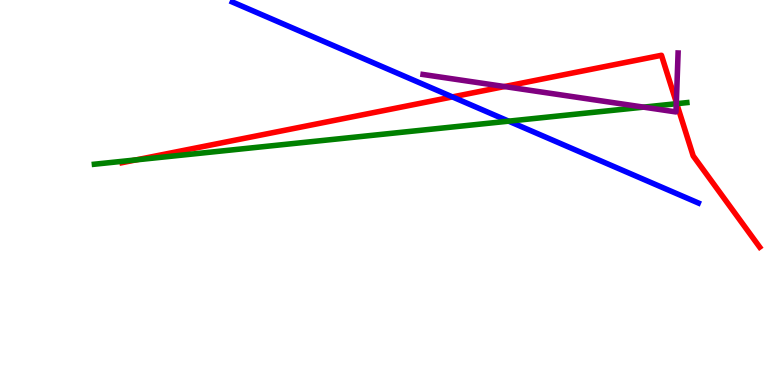[{'lines': ['blue', 'red'], 'intersections': [{'x': 5.84, 'y': 7.48}]}, {'lines': ['green', 'red'], 'intersections': [{'x': 1.76, 'y': 5.85}, {'x': 8.73, 'y': 7.31}]}, {'lines': ['purple', 'red'], 'intersections': [{'x': 6.51, 'y': 7.75}, {'x': 8.73, 'y': 7.34}]}, {'lines': ['blue', 'green'], 'intersections': [{'x': 6.56, 'y': 6.85}]}, {'lines': ['blue', 'purple'], 'intersections': []}, {'lines': ['green', 'purple'], 'intersections': [{'x': 8.3, 'y': 7.22}, {'x': 8.73, 'y': 7.31}]}]